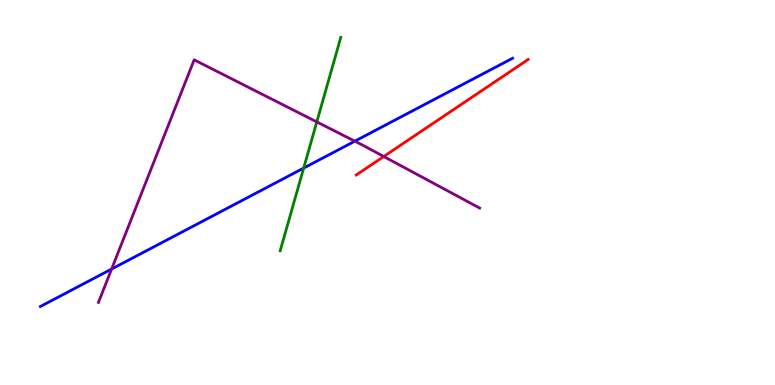[{'lines': ['blue', 'red'], 'intersections': []}, {'lines': ['green', 'red'], 'intersections': []}, {'lines': ['purple', 'red'], 'intersections': [{'x': 4.95, 'y': 5.94}]}, {'lines': ['blue', 'green'], 'intersections': [{'x': 3.92, 'y': 5.63}]}, {'lines': ['blue', 'purple'], 'intersections': [{'x': 1.44, 'y': 3.01}, {'x': 4.58, 'y': 6.33}]}, {'lines': ['green', 'purple'], 'intersections': [{'x': 4.09, 'y': 6.83}]}]